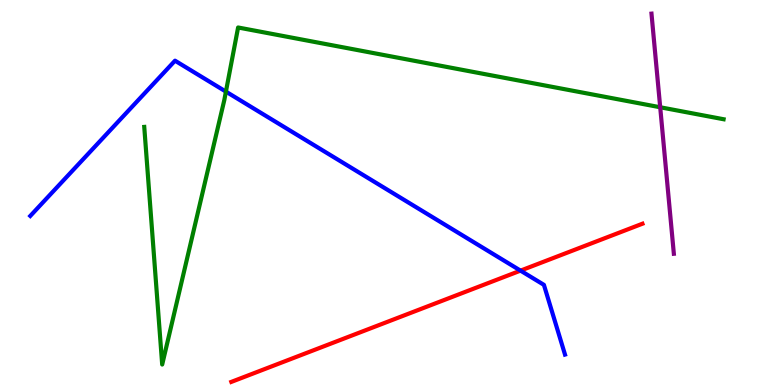[{'lines': ['blue', 'red'], 'intersections': [{'x': 6.72, 'y': 2.97}]}, {'lines': ['green', 'red'], 'intersections': []}, {'lines': ['purple', 'red'], 'intersections': []}, {'lines': ['blue', 'green'], 'intersections': [{'x': 2.92, 'y': 7.62}]}, {'lines': ['blue', 'purple'], 'intersections': []}, {'lines': ['green', 'purple'], 'intersections': [{'x': 8.52, 'y': 7.21}]}]